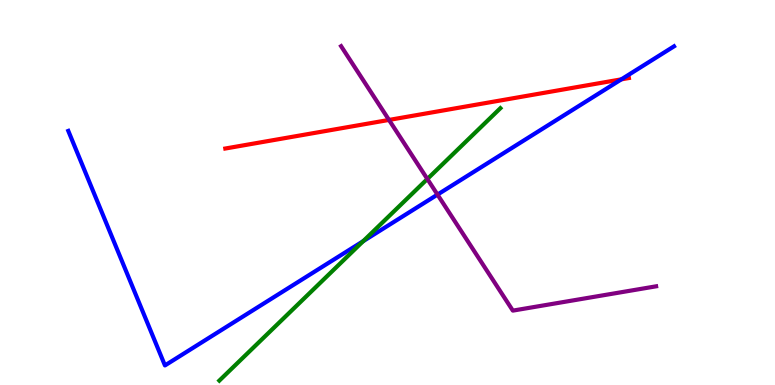[{'lines': ['blue', 'red'], 'intersections': [{'x': 8.02, 'y': 7.94}]}, {'lines': ['green', 'red'], 'intersections': []}, {'lines': ['purple', 'red'], 'intersections': [{'x': 5.02, 'y': 6.88}]}, {'lines': ['blue', 'green'], 'intersections': [{'x': 4.69, 'y': 3.74}]}, {'lines': ['blue', 'purple'], 'intersections': [{'x': 5.65, 'y': 4.95}]}, {'lines': ['green', 'purple'], 'intersections': [{'x': 5.51, 'y': 5.35}]}]